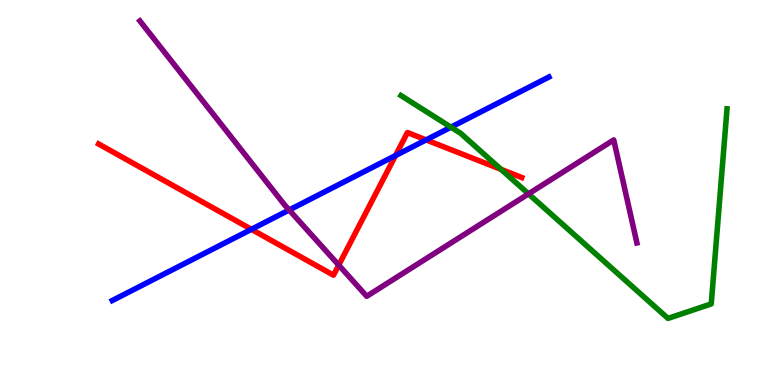[{'lines': ['blue', 'red'], 'intersections': [{'x': 3.24, 'y': 4.04}, {'x': 5.1, 'y': 5.96}, {'x': 5.5, 'y': 6.37}]}, {'lines': ['green', 'red'], 'intersections': [{'x': 6.46, 'y': 5.6}]}, {'lines': ['purple', 'red'], 'intersections': [{'x': 4.37, 'y': 3.11}]}, {'lines': ['blue', 'green'], 'intersections': [{'x': 5.82, 'y': 6.7}]}, {'lines': ['blue', 'purple'], 'intersections': [{'x': 3.73, 'y': 4.55}]}, {'lines': ['green', 'purple'], 'intersections': [{'x': 6.82, 'y': 4.96}]}]